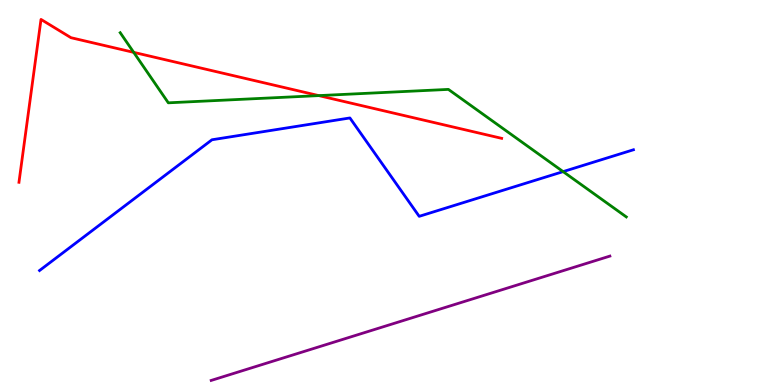[{'lines': ['blue', 'red'], 'intersections': []}, {'lines': ['green', 'red'], 'intersections': [{'x': 1.73, 'y': 8.64}, {'x': 4.11, 'y': 7.52}]}, {'lines': ['purple', 'red'], 'intersections': []}, {'lines': ['blue', 'green'], 'intersections': [{'x': 7.27, 'y': 5.54}]}, {'lines': ['blue', 'purple'], 'intersections': []}, {'lines': ['green', 'purple'], 'intersections': []}]